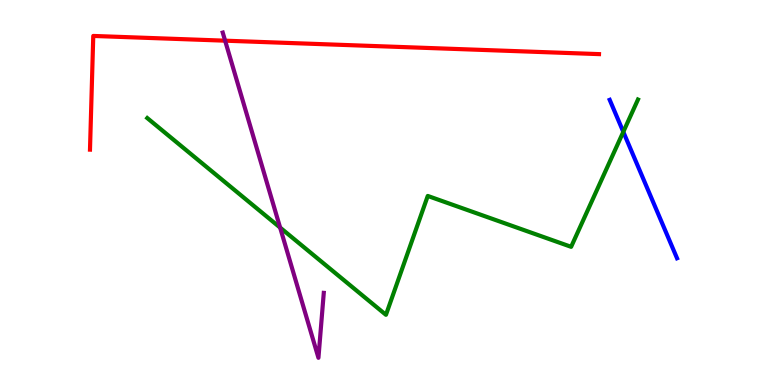[{'lines': ['blue', 'red'], 'intersections': []}, {'lines': ['green', 'red'], 'intersections': []}, {'lines': ['purple', 'red'], 'intersections': [{'x': 2.9, 'y': 8.94}]}, {'lines': ['blue', 'green'], 'intersections': [{'x': 8.04, 'y': 6.57}]}, {'lines': ['blue', 'purple'], 'intersections': []}, {'lines': ['green', 'purple'], 'intersections': [{'x': 3.61, 'y': 4.09}]}]